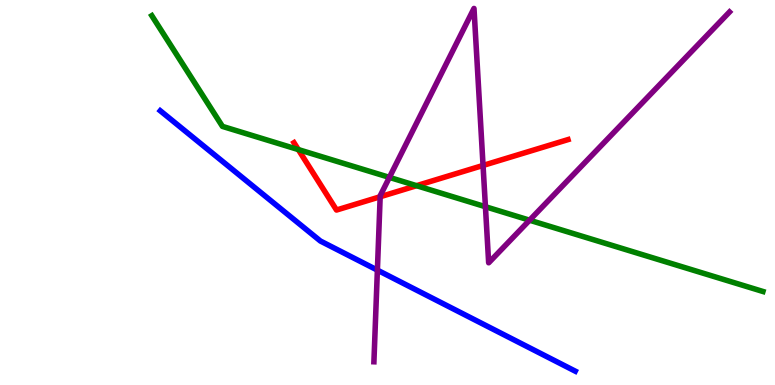[{'lines': ['blue', 'red'], 'intersections': []}, {'lines': ['green', 'red'], 'intersections': [{'x': 3.85, 'y': 6.12}, {'x': 5.37, 'y': 5.18}]}, {'lines': ['purple', 'red'], 'intersections': [{'x': 4.91, 'y': 4.89}, {'x': 6.23, 'y': 5.7}]}, {'lines': ['blue', 'green'], 'intersections': []}, {'lines': ['blue', 'purple'], 'intersections': [{'x': 4.87, 'y': 2.98}]}, {'lines': ['green', 'purple'], 'intersections': [{'x': 5.02, 'y': 5.39}, {'x': 6.26, 'y': 4.63}, {'x': 6.83, 'y': 4.28}]}]